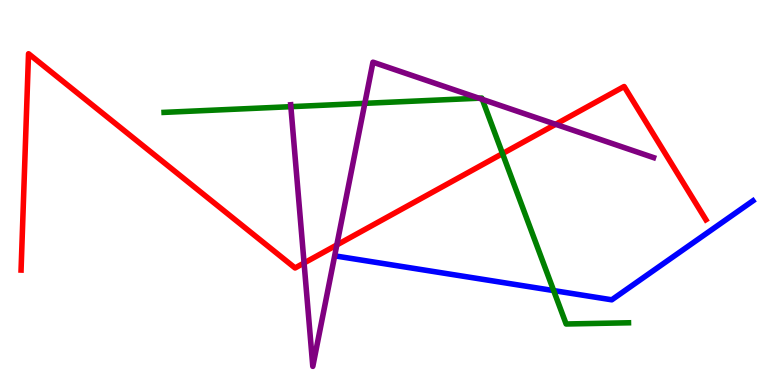[{'lines': ['blue', 'red'], 'intersections': []}, {'lines': ['green', 'red'], 'intersections': [{'x': 6.48, 'y': 6.01}]}, {'lines': ['purple', 'red'], 'intersections': [{'x': 3.92, 'y': 3.17}, {'x': 4.35, 'y': 3.64}, {'x': 7.17, 'y': 6.77}]}, {'lines': ['blue', 'green'], 'intersections': [{'x': 7.14, 'y': 2.45}]}, {'lines': ['blue', 'purple'], 'intersections': []}, {'lines': ['green', 'purple'], 'intersections': [{'x': 3.75, 'y': 7.23}, {'x': 4.71, 'y': 7.32}, {'x': 6.18, 'y': 7.45}, {'x': 6.22, 'y': 7.42}]}]